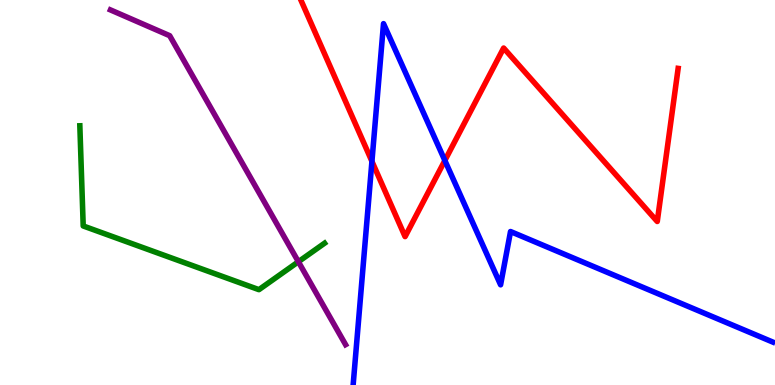[{'lines': ['blue', 'red'], 'intersections': [{'x': 4.8, 'y': 5.81}, {'x': 5.74, 'y': 5.83}]}, {'lines': ['green', 'red'], 'intersections': []}, {'lines': ['purple', 'red'], 'intersections': []}, {'lines': ['blue', 'green'], 'intersections': []}, {'lines': ['blue', 'purple'], 'intersections': []}, {'lines': ['green', 'purple'], 'intersections': [{'x': 3.85, 'y': 3.2}]}]